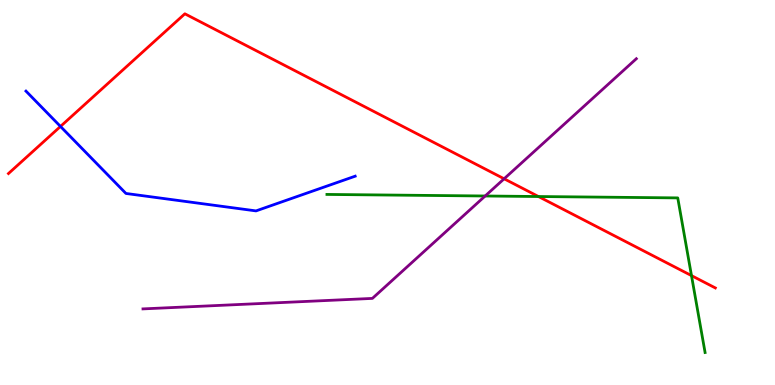[{'lines': ['blue', 'red'], 'intersections': [{'x': 0.78, 'y': 6.72}]}, {'lines': ['green', 'red'], 'intersections': [{'x': 6.95, 'y': 4.9}, {'x': 8.92, 'y': 2.84}]}, {'lines': ['purple', 'red'], 'intersections': [{'x': 6.5, 'y': 5.36}]}, {'lines': ['blue', 'green'], 'intersections': []}, {'lines': ['blue', 'purple'], 'intersections': []}, {'lines': ['green', 'purple'], 'intersections': [{'x': 6.26, 'y': 4.91}]}]